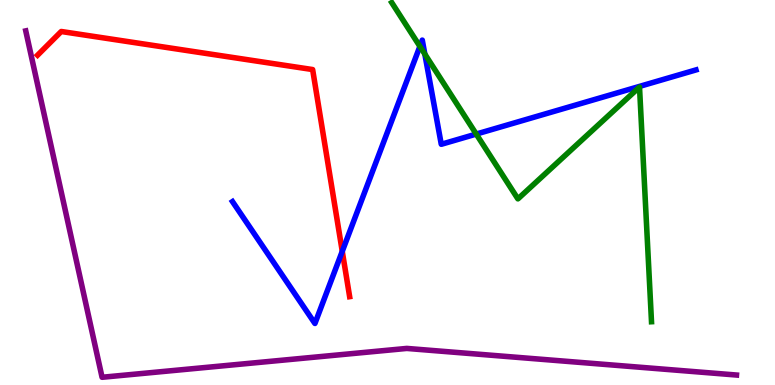[{'lines': ['blue', 'red'], 'intersections': [{'x': 4.42, 'y': 3.47}]}, {'lines': ['green', 'red'], 'intersections': []}, {'lines': ['purple', 'red'], 'intersections': []}, {'lines': ['blue', 'green'], 'intersections': [{'x': 5.42, 'y': 8.79}, {'x': 5.48, 'y': 8.6}, {'x': 6.15, 'y': 6.52}]}, {'lines': ['blue', 'purple'], 'intersections': []}, {'lines': ['green', 'purple'], 'intersections': []}]